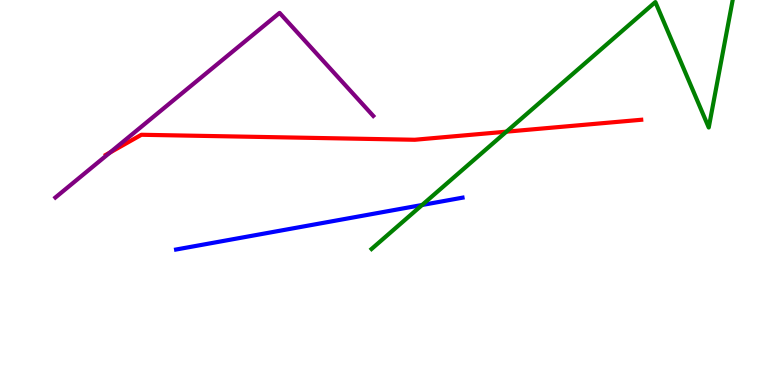[{'lines': ['blue', 'red'], 'intersections': []}, {'lines': ['green', 'red'], 'intersections': [{'x': 6.53, 'y': 6.58}]}, {'lines': ['purple', 'red'], 'intersections': [{'x': 1.42, 'y': 6.04}]}, {'lines': ['blue', 'green'], 'intersections': [{'x': 5.45, 'y': 4.68}]}, {'lines': ['blue', 'purple'], 'intersections': []}, {'lines': ['green', 'purple'], 'intersections': []}]